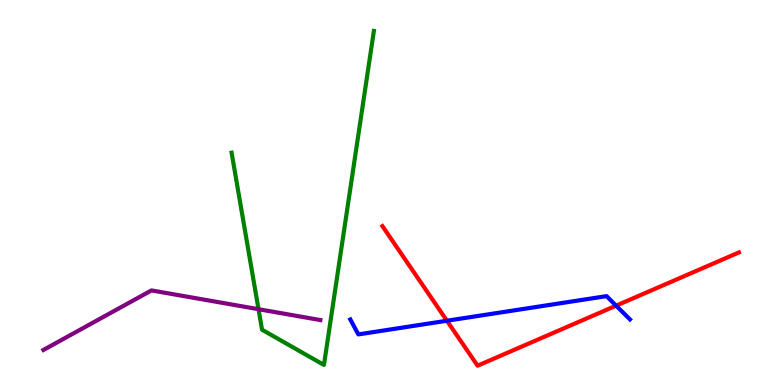[{'lines': ['blue', 'red'], 'intersections': [{'x': 5.77, 'y': 1.67}, {'x': 7.95, 'y': 2.06}]}, {'lines': ['green', 'red'], 'intersections': []}, {'lines': ['purple', 'red'], 'intersections': []}, {'lines': ['blue', 'green'], 'intersections': []}, {'lines': ['blue', 'purple'], 'intersections': []}, {'lines': ['green', 'purple'], 'intersections': [{'x': 3.34, 'y': 1.97}]}]